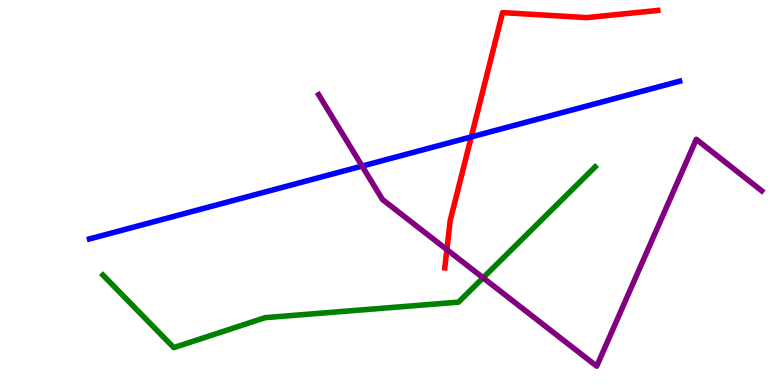[{'lines': ['blue', 'red'], 'intersections': [{'x': 6.08, 'y': 6.44}]}, {'lines': ['green', 'red'], 'intersections': []}, {'lines': ['purple', 'red'], 'intersections': [{'x': 5.77, 'y': 3.52}]}, {'lines': ['blue', 'green'], 'intersections': []}, {'lines': ['blue', 'purple'], 'intersections': [{'x': 4.67, 'y': 5.69}]}, {'lines': ['green', 'purple'], 'intersections': [{'x': 6.23, 'y': 2.78}]}]